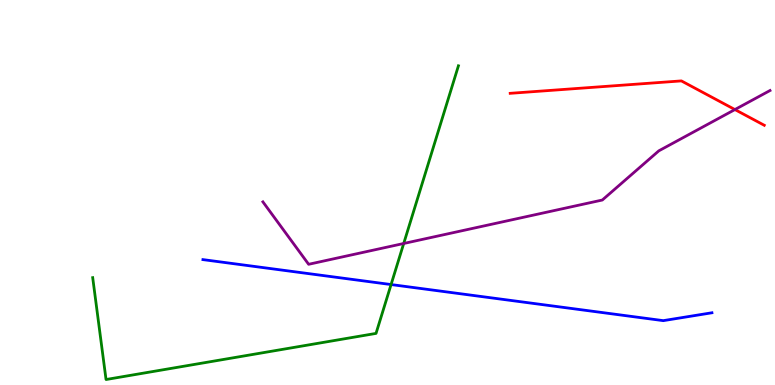[{'lines': ['blue', 'red'], 'intersections': []}, {'lines': ['green', 'red'], 'intersections': []}, {'lines': ['purple', 'red'], 'intersections': [{'x': 9.48, 'y': 7.15}]}, {'lines': ['blue', 'green'], 'intersections': [{'x': 5.05, 'y': 2.61}]}, {'lines': ['blue', 'purple'], 'intersections': []}, {'lines': ['green', 'purple'], 'intersections': [{'x': 5.21, 'y': 3.68}]}]